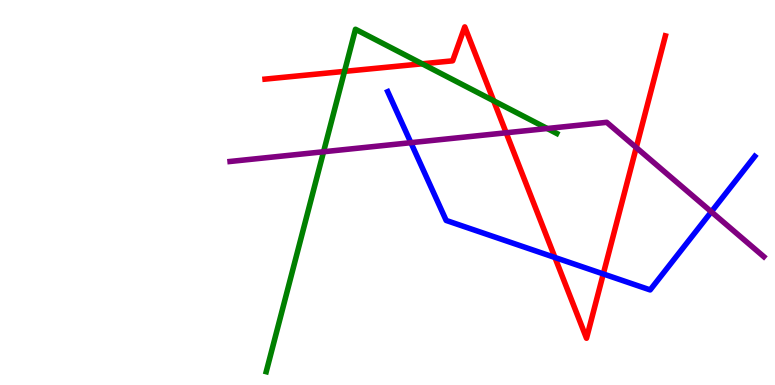[{'lines': ['blue', 'red'], 'intersections': [{'x': 7.16, 'y': 3.31}, {'x': 7.78, 'y': 2.88}]}, {'lines': ['green', 'red'], 'intersections': [{'x': 4.45, 'y': 8.15}, {'x': 5.45, 'y': 8.34}, {'x': 6.37, 'y': 7.38}]}, {'lines': ['purple', 'red'], 'intersections': [{'x': 6.53, 'y': 6.55}, {'x': 8.21, 'y': 6.17}]}, {'lines': ['blue', 'green'], 'intersections': []}, {'lines': ['blue', 'purple'], 'intersections': [{'x': 5.3, 'y': 6.29}, {'x': 9.18, 'y': 4.5}]}, {'lines': ['green', 'purple'], 'intersections': [{'x': 4.18, 'y': 6.06}, {'x': 7.06, 'y': 6.66}]}]